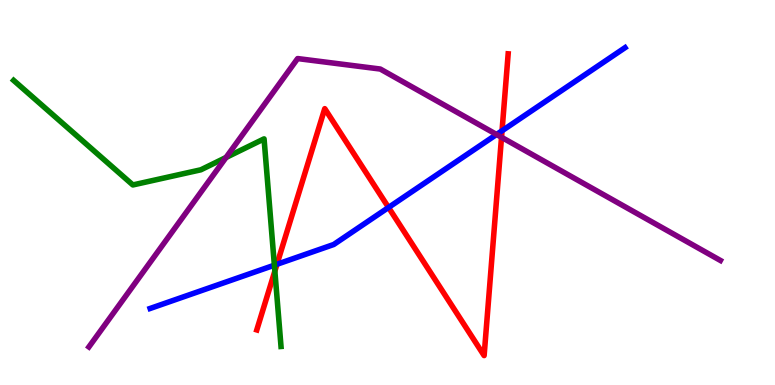[{'lines': ['blue', 'red'], 'intersections': [{'x': 3.57, 'y': 3.14}, {'x': 5.01, 'y': 4.61}, {'x': 6.48, 'y': 6.6}]}, {'lines': ['green', 'red'], 'intersections': [{'x': 3.55, 'y': 2.96}]}, {'lines': ['purple', 'red'], 'intersections': [{'x': 6.47, 'y': 6.43}]}, {'lines': ['blue', 'green'], 'intersections': [{'x': 3.54, 'y': 3.11}]}, {'lines': ['blue', 'purple'], 'intersections': [{'x': 6.41, 'y': 6.51}]}, {'lines': ['green', 'purple'], 'intersections': [{'x': 2.92, 'y': 5.91}]}]